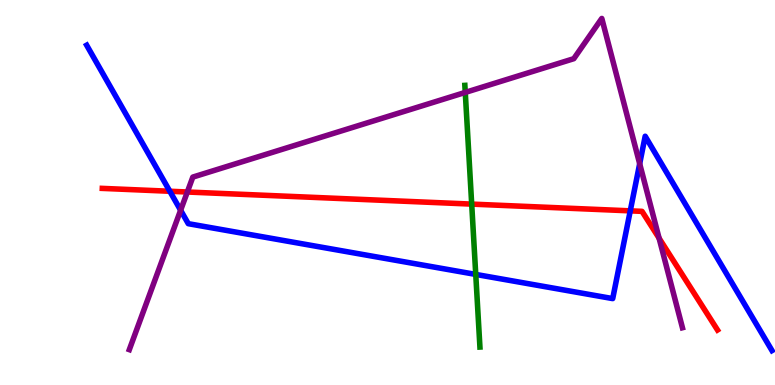[{'lines': ['blue', 'red'], 'intersections': [{'x': 2.19, 'y': 5.03}, {'x': 8.13, 'y': 4.52}]}, {'lines': ['green', 'red'], 'intersections': [{'x': 6.09, 'y': 4.7}]}, {'lines': ['purple', 'red'], 'intersections': [{'x': 2.42, 'y': 5.01}, {'x': 8.5, 'y': 3.81}]}, {'lines': ['blue', 'green'], 'intersections': [{'x': 6.14, 'y': 2.87}]}, {'lines': ['blue', 'purple'], 'intersections': [{'x': 2.33, 'y': 4.54}, {'x': 8.25, 'y': 5.75}]}, {'lines': ['green', 'purple'], 'intersections': [{'x': 6.0, 'y': 7.6}]}]